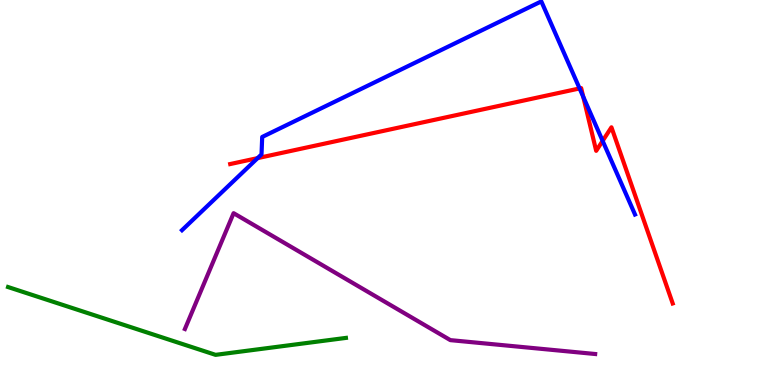[{'lines': ['blue', 'red'], 'intersections': [{'x': 3.32, 'y': 5.89}, {'x': 7.48, 'y': 7.7}, {'x': 7.53, 'y': 7.49}, {'x': 7.78, 'y': 6.34}]}, {'lines': ['green', 'red'], 'intersections': []}, {'lines': ['purple', 'red'], 'intersections': []}, {'lines': ['blue', 'green'], 'intersections': []}, {'lines': ['blue', 'purple'], 'intersections': []}, {'lines': ['green', 'purple'], 'intersections': []}]